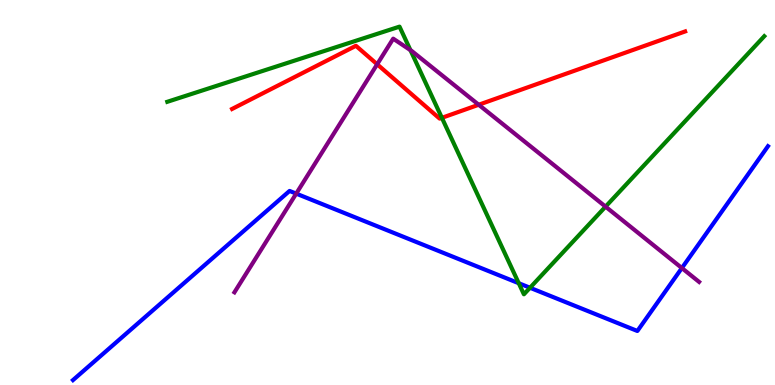[{'lines': ['blue', 'red'], 'intersections': []}, {'lines': ['green', 'red'], 'intersections': [{'x': 5.7, 'y': 6.94}]}, {'lines': ['purple', 'red'], 'intersections': [{'x': 4.87, 'y': 8.33}, {'x': 6.18, 'y': 7.28}]}, {'lines': ['blue', 'green'], 'intersections': [{'x': 6.69, 'y': 2.64}, {'x': 6.84, 'y': 2.53}]}, {'lines': ['blue', 'purple'], 'intersections': [{'x': 3.82, 'y': 4.97}, {'x': 8.8, 'y': 3.04}]}, {'lines': ['green', 'purple'], 'intersections': [{'x': 5.3, 'y': 8.7}, {'x': 7.81, 'y': 4.63}]}]